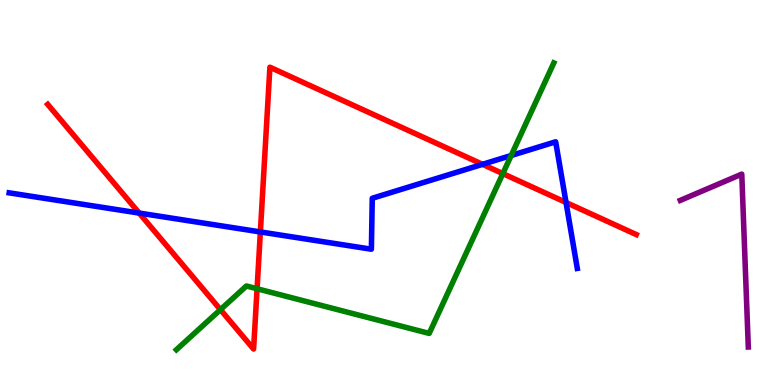[{'lines': ['blue', 'red'], 'intersections': [{'x': 1.8, 'y': 4.47}, {'x': 3.36, 'y': 3.98}, {'x': 6.23, 'y': 5.73}, {'x': 7.3, 'y': 4.74}]}, {'lines': ['green', 'red'], 'intersections': [{'x': 2.84, 'y': 1.96}, {'x': 3.32, 'y': 2.5}, {'x': 6.49, 'y': 5.49}]}, {'lines': ['purple', 'red'], 'intersections': []}, {'lines': ['blue', 'green'], 'intersections': [{'x': 6.6, 'y': 5.96}]}, {'lines': ['blue', 'purple'], 'intersections': []}, {'lines': ['green', 'purple'], 'intersections': []}]